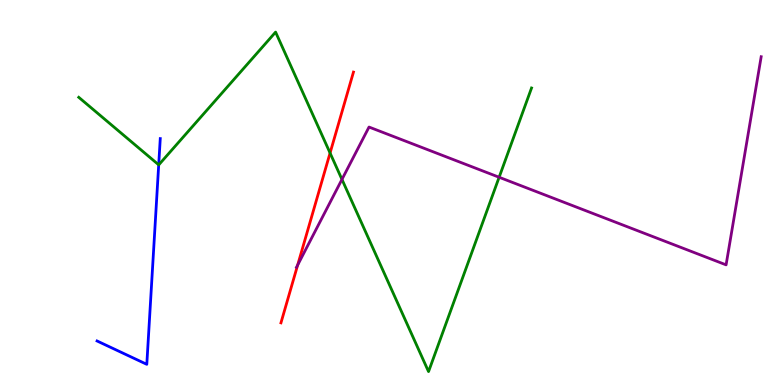[{'lines': ['blue', 'red'], 'intersections': []}, {'lines': ['green', 'red'], 'intersections': [{'x': 4.26, 'y': 6.03}]}, {'lines': ['purple', 'red'], 'intersections': [{'x': 3.84, 'y': 3.12}]}, {'lines': ['blue', 'green'], 'intersections': [{'x': 2.05, 'y': 5.72}]}, {'lines': ['blue', 'purple'], 'intersections': []}, {'lines': ['green', 'purple'], 'intersections': [{'x': 4.41, 'y': 5.34}, {'x': 6.44, 'y': 5.4}]}]